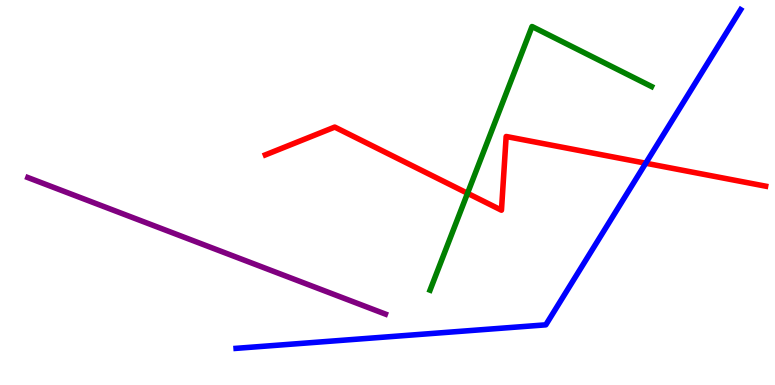[{'lines': ['blue', 'red'], 'intersections': [{'x': 8.33, 'y': 5.76}]}, {'lines': ['green', 'red'], 'intersections': [{'x': 6.03, 'y': 4.98}]}, {'lines': ['purple', 'red'], 'intersections': []}, {'lines': ['blue', 'green'], 'intersections': []}, {'lines': ['blue', 'purple'], 'intersections': []}, {'lines': ['green', 'purple'], 'intersections': []}]